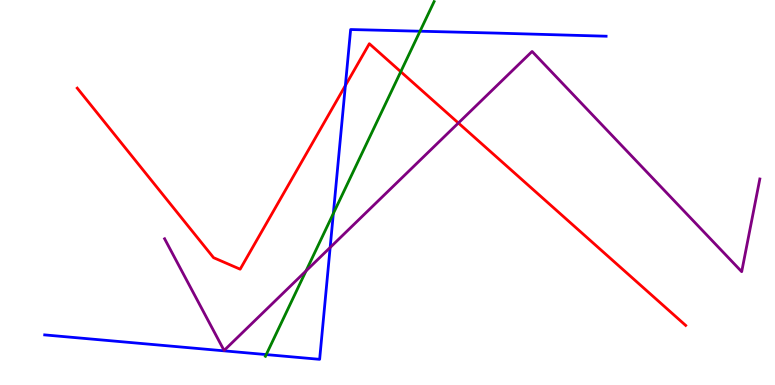[{'lines': ['blue', 'red'], 'intersections': [{'x': 4.46, 'y': 7.78}]}, {'lines': ['green', 'red'], 'intersections': [{'x': 5.17, 'y': 8.14}]}, {'lines': ['purple', 'red'], 'intersections': [{'x': 5.91, 'y': 6.8}]}, {'lines': ['blue', 'green'], 'intersections': [{'x': 3.44, 'y': 0.79}, {'x': 4.3, 'y': 4.46}, {'x': 5.42, 'y': 9.19}]}, {'lines': ['blue', 'purple'], 'intersections': [{'x': 4.26, 'y': 3.57}]}, {'lines': ['green', 'purple'], 'intersections': [{'x': 3.95, 'y': 2.96}]}]